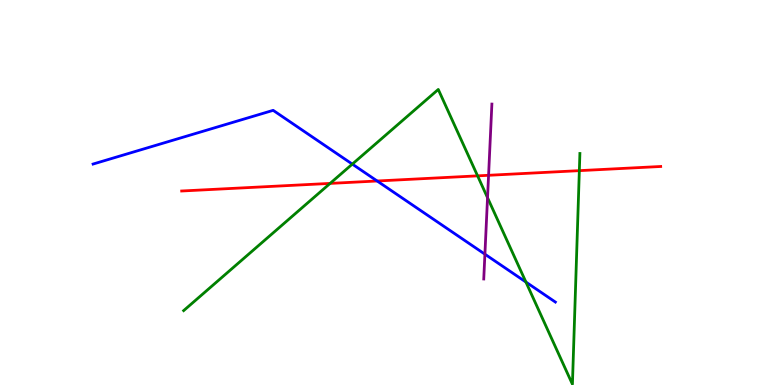[{'lines': ['blue', 'red'], 'intersections': [{'x': 4.87, 'y': 5.3}]}, {'lines': ['green', 'red'], 'intersections': [{'x': 4.26, 'y': 5.24}, {'x': 6.16, 'y': 5.43}, {'x': 7.48, 'y': 5.57}]}, {'lines': ['purple', 'red'], 'intersections': [{'x': 6.3, 'y': 5.45}]}, {'lines': ['blue', 'green'], 'intersections': [{'x': 4.55, 'y': 5.74}, {'x': 6.79, 'y': 2.67}]}, {'lines': ['blue', 'purple'], 'intersections': [{'x': 6.26, 'y': 3.4}]}, {'lines': ['green', 'purple'], 'intersections': [{'x': 6.29, 'y': 4.86}]}]